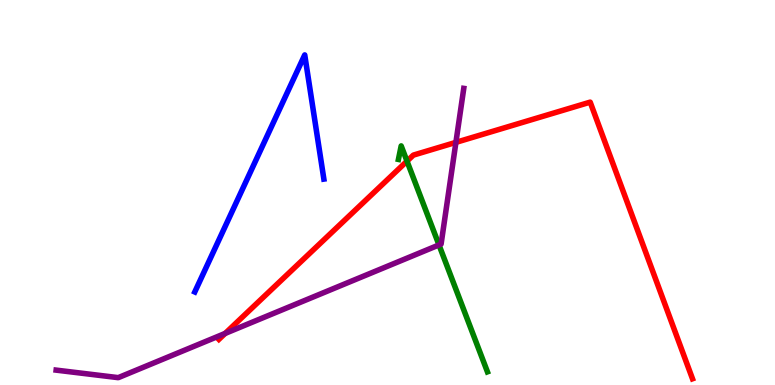[{'lines': ['blue', 'red'], 'intersections': []}, {'lines': ['green', 'red'], 'intersections': [{'x': 5.25, 'y': 5.81}]}, {'lines': ['purple', 'red'], 'intersections': [{'x': 2.91, 'y': 1.34}, {'x': 5.88, 'y': 6.3}]}, {'lines': ['blue', 'green'], 'intersections': []}, {'lines': ['blue', 'purple'], 'intersections': []}, {'lines': ['green', 'purple'], 'intersections': [{'x': 5.66, 'y': 3.64}]}]